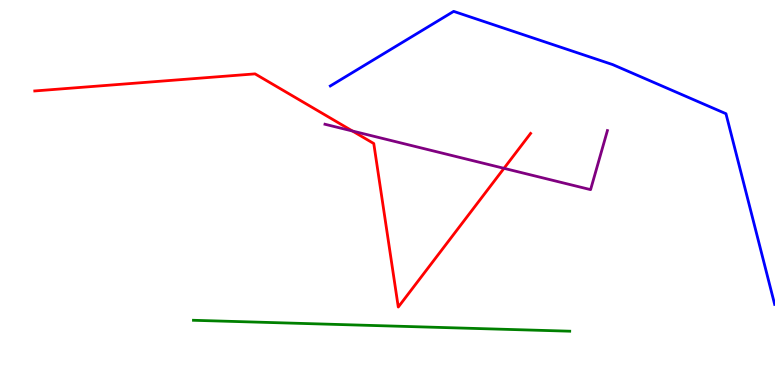[{'lines': ['blue', 'red'], 'intersections': []}, {'lines': ['green', 'red'], 'intersections': []}, {'lines': ['purple', 'red'], 'intersections': [{'x': 4.55, 'y': 6.6}, {'x': 6.5, 'y': 5.63}]}, {'lines': ['blue', 'green'], 'intersections': []}, {'lines': ['blue', 'purple'], 'intersections': []}, {'lines': ['green', 'purple'], 'intersections': []}]